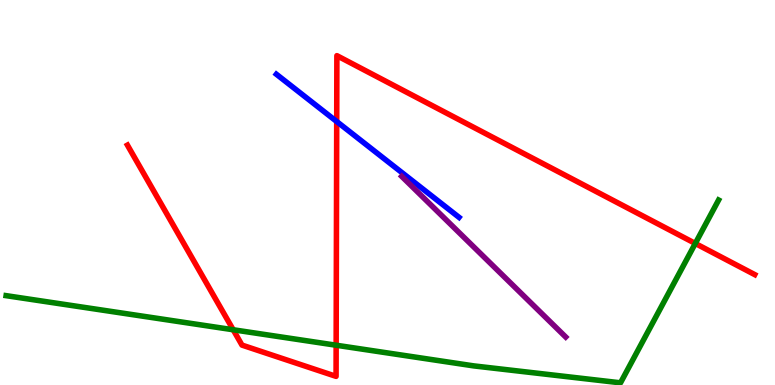[{'lines': ['blue', 'red'], 'intersections': [{'x': 4.34, 'y': 6.84}]}, {'lines': ['green', 'red'], 'intersections': [{'x': 3.01, 'y': 1.43}, {'x': 4.34, 'y': 1.03}, {'x': 8.97, 'y': 3.68}]}, {'lines': ['purple', 'red'], 'intersections': []}, {'lines': ['blue', 'green'], 'intersections': []}, {'lines': ['blue', 'purple'], 'intersections': []}, {'lines': ['green', 'purple'], 'intersections': []}]